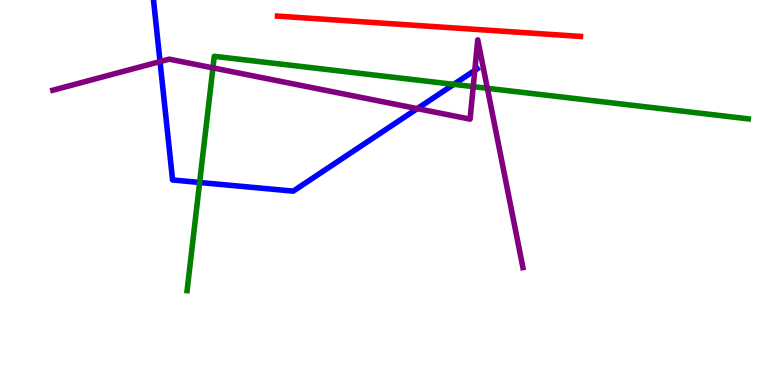[{'lines': ['blue', 'red'], 'intersections': []}, {'lines': ['green', 'red'], 'intersections': []}, {'lines': ['purple', 'red'], 'intersections': []}, {'lines': ['blue', 'green'], 'intersections': [{'x': 2.58, 'y': 5.26}, {'x': 5.86, 'y': 7.81}]}, {'lines': ['blue', 'purple'], 'intersections': [{'x': 2.06, 'y': 8.4}, {'x': 5.38, 'y': 7.18}, {'x': 6.13, 'y': 8.17}]}, {'lines': ['green', 'purple'], 'intersections': [{'x': 2.75, 'y': 8.24}, {'x': 6.11, 'y': 7.75}, {'x': 6.29, 'y': 7.71}]}]